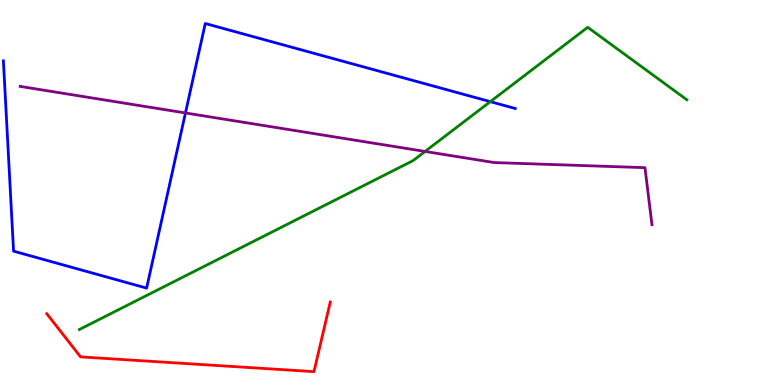[{'lines': ['blue', 'red'], 'intersections': []}, {'lines': ['green', 'red'], 'intersections': []}, {'lines': ['purple', 'red'], 'intersections': []}, {'lines': ['blue', 'green'], 'intersections': [{'x': 6.33, 'y': 7.36}]}, {'lines': ['blue', 'purple'], 'intersections': [{'x': 2.39, 'y': 7.07}]}, {'lines': ['green', 'purple'], 'intersections': [{'x': 5.48, 'y': 6.07}]}]